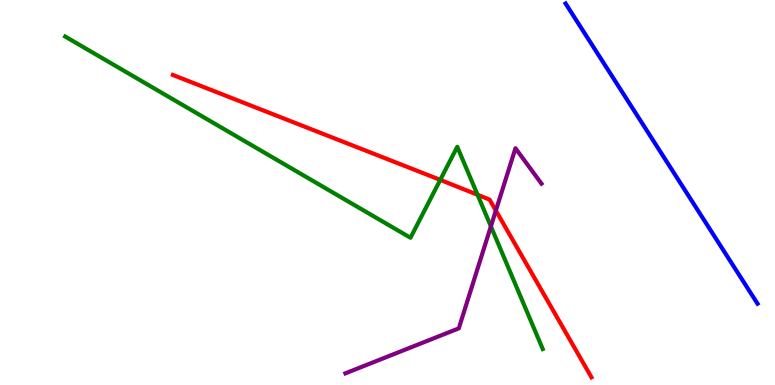[{'lines': ['blue', 'red'], 'intersections': []}, {'lines': ['green', 'red'], 'intersections': [{'x': 5.68, 'y': 5.33}, {'x': 6.16, 'y': 4.94}]}, {'lines': ['purple', 'red'], 'intersections': [{'x': 6.4, 'y': 4.53}]}, {'lines': ['blue', 'green'], 'intersections': []}, {'lines': ['blue', 'purple'], 'intersections': []}, {'lines': ['green', 'purple'], 'intersections': [{'x': 6.33, 'y': 4.12}]}]